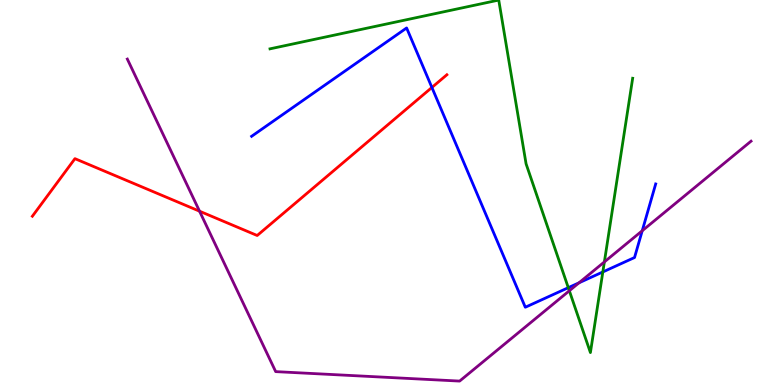[{'lines': ['blue', 'red'], 'intersections': [{'x': 5.57, 'y': 7.73}]}, {'lines': ['green', 'red'], 'intersections': []}, {'lines': ['purple', 'red'], 'intersections': [{'x': 2.57, 'y': 4.51}]}, {'lines': ['blue', 'green'], 'intersections': [{'x': 7.33, 'y': 2.53}, {'x': 7.78, 'y': 2.94}]}, {'lines': ['blue', 'purple'], 'intersections': [{'x': 7.47, 'y': 2.65}, {'x': 8.29, 'y': 4.01}]}, {'lines': ['green', 'purple'], 'intersections': [{'x': 7.35, 'y': 2.45}, {'x': 7.8, 'y': 3.2}]}]